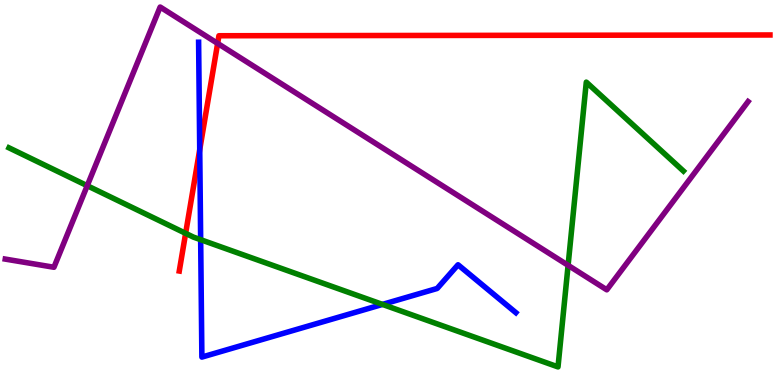[{'lines': ['blue', 'red'], 'intersections': [{'x': 2.58, 'y': 6.11}]}, {'lines': ['green', 'red'], 'intersections': [{'x': 2.4, 'y': 3.94}]}, {'lines': ['purple', 'red'], 'intersections': [{'x': 2.81, 'y': 8.87}]}, {'lines': ['blue', 'green'], 'intersections': [{'x': 2.59, 'y': 3.77}, {'x': 4.94, 'y': 2.09}]}, {'lines': ['blue', 'purple'], 'intersections': []}, {'lines': ['green', 'purple'], 'intersections': [{'x': 1.13, 'y': 5.18}, {'x': 7.33, 'y': 3.11}]}]